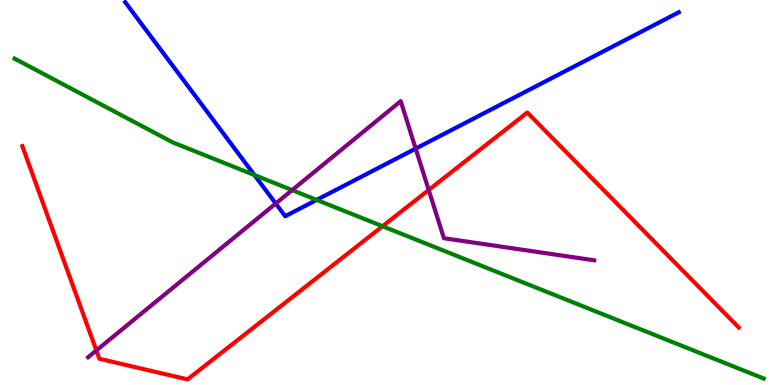[{'lines': ['blue', 'red'], 'intersections': []}, {'lines': ['green', 'red'], 'intersections': [{'x': 4.94, 'y': 4.12}]}, {'lines': ['purple', 'red'], 'intersections': [{'x': 1.24, 'y': 0.897}, {'x': 5.53, 'y': 5.07}]}, {'lines': ['blue', 'green'], 'intersections': [{'x': 3.28, 'y': 5.45}, {'x': 4.09, 'y': 4.81}]}, {'lines': ['blue', 'purple'], 'intersections': [{'x': 3.56, 'y': 4.71}, {'x': 5.36, 'y': 6.14}]}, {'lines': ['green', 'purple'], 'intersections': [{'x': 3.77, 'y': 5.06}]}]